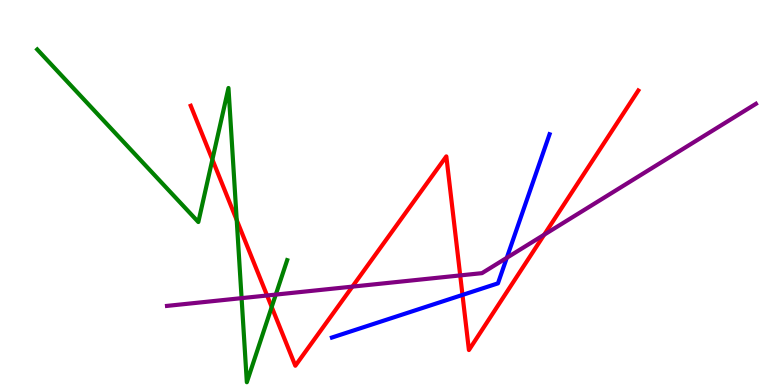[{'lines': ['blue', 'red'], 'intersections': [{'x': 5.97, 'y': 2.34}]}, {'lines': ['green', 'red'], 'intersections': [{'x': 2.74, 'y': 5.86}, {'x': 3.05, 'y': 4.28}, {'x': 3.51, 'y': 2.03}]}, {'lines': ['purple', 'red'], 'intersections': [{'x': 3.45, 'y': 2.32}, {'x': 4.55, 'y': 2.56}, {'x': 5.94, 'y': 2.85}, {'x': 7.02, 'y': 3.9}]}, {'lines': ['blue', 'green'], 'intersections': []}, {'lines': ['blue', 'purple'], 'intersections': [{'x': 6.54, 'y': 3.3}]}, {'lines': ['green', 'purple'], 'intersections': [{'x': 3.12, 'y': 2.26}, {'x': 3.56, 'y': 2.35}]}]